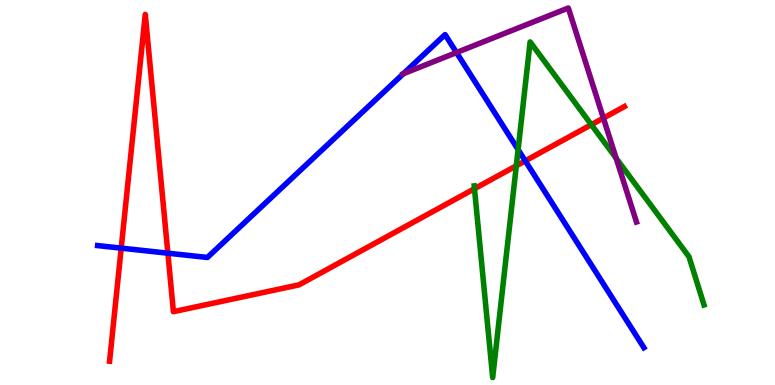[{'lines': ['blue', 'red'], 'intersections': [{'x': 1.56, 'y': 3.55}, {'x': 2.17, 'y': 3.42}, {'x': 6.78, 'y': 5.82}]}, {'lines': ['green', 'red'], 'intersections': [{'x': 6.12, 'y': 5.1}, {'x': 6.66, 'y': 5.69}, {'x': 7.63, 'y': 6.76}]}, {'lines': ['purple', 'red'], 'intersections': [{'x': 7.79, 'y': 6.93}]}, {'lines': ['blue', 'green'], 'intersections': [{'x': 6.69, 'y': 6.11}]}, {'lines': ['blue', 'purple'], 'intersections': [{'x': 5.2, 'y': 8.09}, {'x': 5.89, 'y': 8.64}]}, {'lines': ['green', 'purple'], 'intersections': [{'x': 7.95, 'y': 5.89}]}]